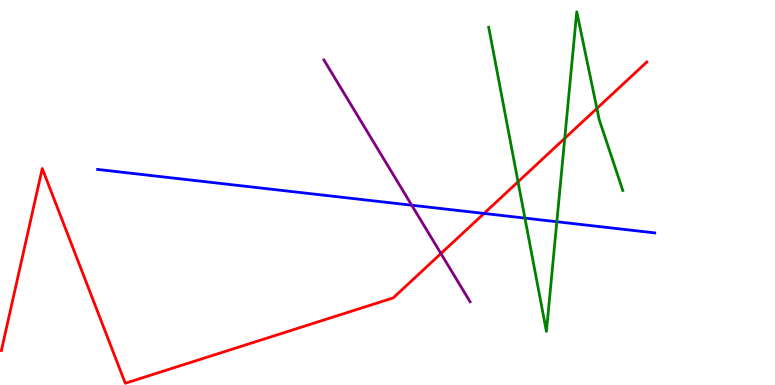[{'lines': ['blue', 'red'], 'intersections': [{'x': 6.25, 'y': 4.46}]}, {'lines': ['green', 'red'], 'intersections': [{'x': 6.68, 'y': 5.28}, {'x': 7.29, 'y': 6.41}, {'x': 7.7, 'y': 7.18}]}, {'lines': ['purple', 'red'], 'intersections': [{'x': 5.69, 'y': 3.41}]}, {'lines': ['blue', 'green'], 'intersections': [{'x': 6.77, 'y': 4.34}, {'x': 7.18, 'y': 4.24}]}, {'lines': ['blue', 'purple'], 'intersections': [{'x': 5.31, 'y': 4.67}]}, {'lines': ['green', 'purple'], 'intersections': []}]